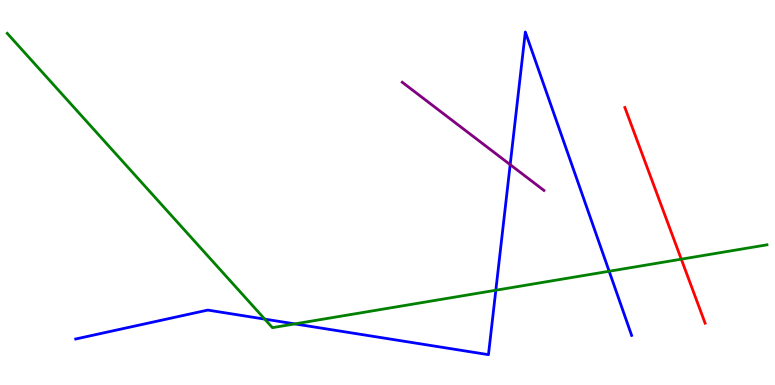[{'lines': ['blue', 'red'], 'intersections': []}, {'lines': ['green', 'red'], 'intersections': [{'x': 8.79, 'y': 3.27}]}, {'lines': ['purple', 'red'], 'intersections': []}, {'lines': ['blue', 'green'], 'intersections': [{'x': 3.42, 'y': 1.71}, {'x': 3.8, 'y': 1.59}, {'x': 6.4, 'y': 2.46}, {'x': 7.86, 'y': 2.95}]}, {'lines': ['blue', 'purple'], 'intersections': [{'x': 6.58, 'y': 5.72}]}, {'lines': ['green', 'purple'], 'intersections': []}]